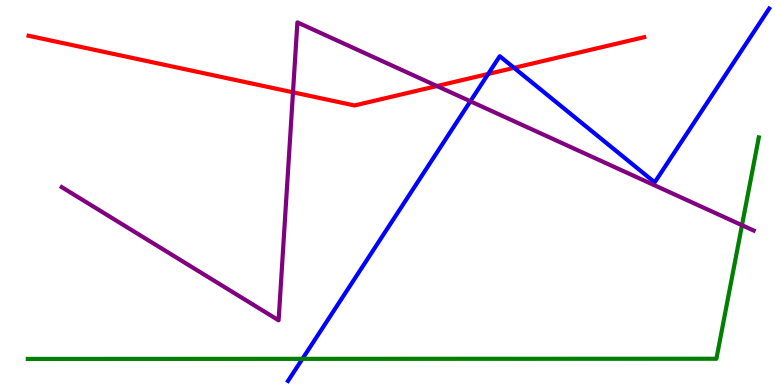[{'lines': ['blue', 'red'], 'intersections': [{'x': 6.3, 'y': 8.08}, {'x': 6.63, 'y': 8.24}]}, {'lines': ['green', 'red'], 'intersections': []}, {'lines': ['purple', 'red'], 'intersections': [{'x': 3.78, 'y': 7.6}, {'x': 5.64, 'y': 7.77}]}, {'lines': ['blue', 'green'], 'intersections': [{'x': 3.9, 'y': 0.679}]}, {'lines': ['blue', 'purple'], 'intersections': [{'x': 6.07, 'y': 7.37}]}, {'lines': ['green', 'purple'], 'intersections': [{'x': 9.57, 'y': 4.15}]}]